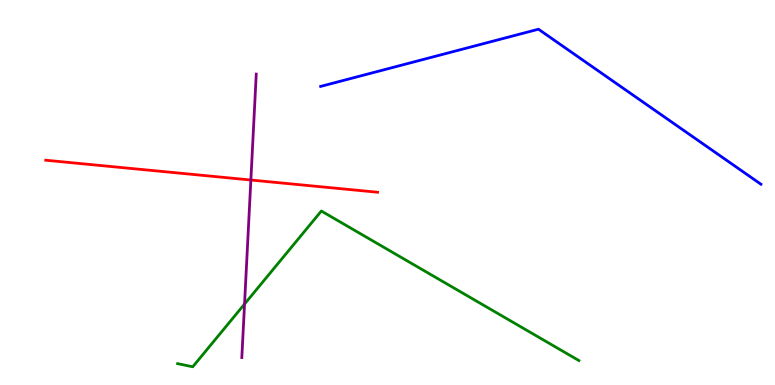[{'lines': ['blue', 'red'], 'intersections': []}, {'lines': ['green', 'red'], 'intersections': []}, {'lines': ['purple', 'red'], 'intersections': [{'x': 3.24, 'y': 5.32}]}, {'lines': ['blue', 'green'], 'intersections': []}, {'lines': ['blue', 'purple'], 'intersections': []}, {'lines': ['green', 'purple'], 'intersections': [{'x': 3.16, 'y': 2.1}]}]